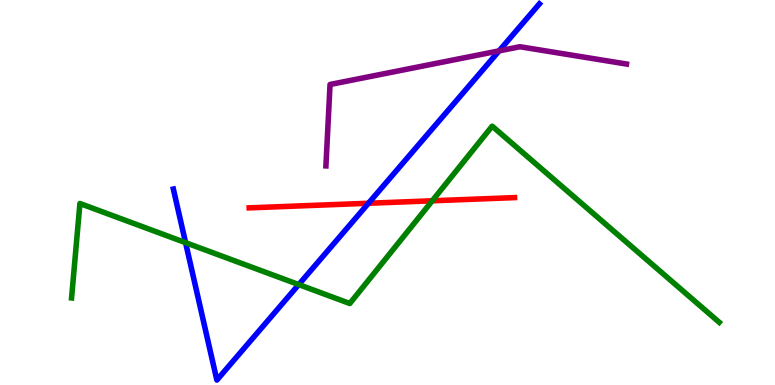[{'lines': ['blue', 'red'], 'intersections': [{'x': 4.75, 'y': 4.72}]}, {'lines': ['green', 'red'], 'intersections': [{'x': 5.58, 'y': 4.78}]}, {'lines': ['purple', 'red'], 'intersections': []}, {'lines': ['blue', 'green'], 'intersections': [{'x': 2.39, 'y': 3.7}, {'x': 3.85, 'y': 2.61}]}, {'lines': ['blue', 'purple'], 'intersections': [{'x': 6.44, 'y': 8.68}]}, {'lines': ['green', 'purple'], 'intersections': []}]